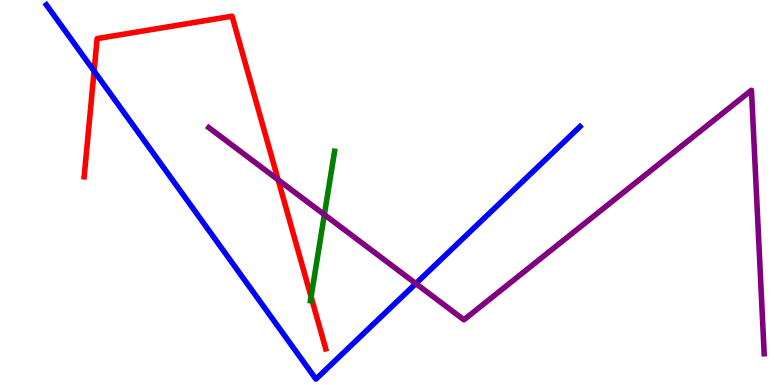[{'lines': ['blue', 'red'], 'intersections': [{'x': 1.21, 'y': 8.15}]}, {'lines': ['green', 'red'], 'intersections': [{'x': 4.01, 'y': 2.29}]}, {'lines': ['purple', 'red'], 'intersections': [{'x': 3.59, 'y': 5.33}]}, {'lines': ['blue', 'green'], 'intersections': []}, {'lines': ['blue', 'purple'], 'intersections': [{'x': 5.37, 'y': 2.63}]}, {'lines': ['green', 'purple'], 'intersections': [{'x': 4.19, 'y': 4.42}]}]